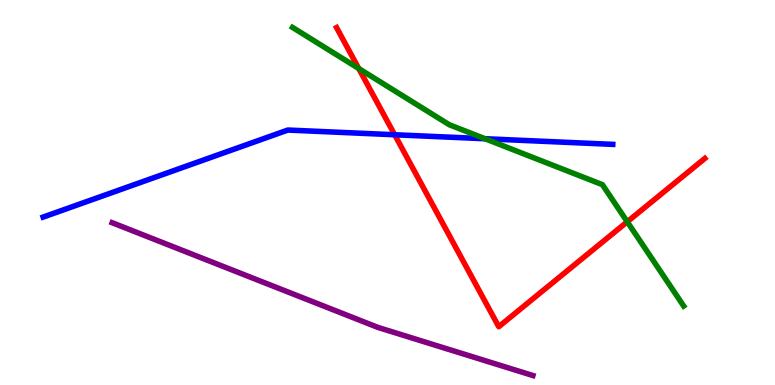[{'lines': ['blue', 'red'], 'intersections': [{'x': 5.09, 'y': 6.5}]}, {'lines': ['green', 'red'], 'intersections': [{'x': 4.63, 'y': 8.22}, {'x': 8.09, 'y': 4.24}]}, {'lines': ['purple', 'red'], 'intersections': []}, {'lines': ['blue', 'green'], 'intersections': [{'x': 6.26, 'y': 6.4}]}, {'lines': ['blue', 'purple'], 'intersections': []}, {'lines': ['green', 'purple'], 'intersections': []}]